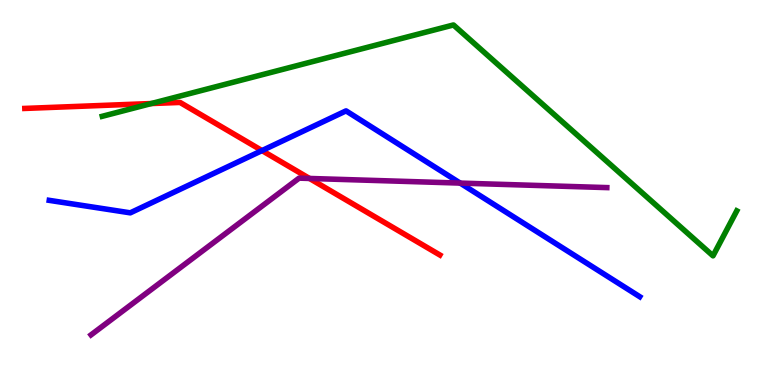[{'lines': ['blue', 'red'], 'intersections': [{'x': 3.38, 'y': 6.09}]}, {'lines': ['green', 'red'], 'intersections': [{'x': 1.95, 'y': 7.31}]}, {'lines': ['purple', 'red'], 'intersections': [{'x': 3.99, 'y': 5.36}]}, {'lines': ['blue', 'green'], 'intersections': []}, {'lines': ['blue', 'purple'], 'intersections': [{'x': 5.94, 'y': 5.24}]}, {'lines': ['green', 'purple'], 'intersections': []}]